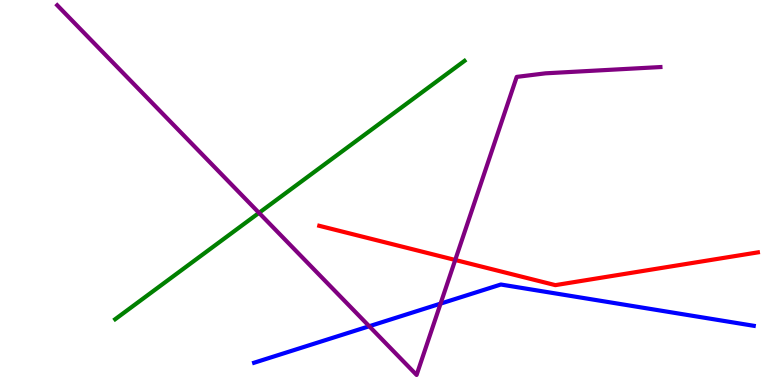[{'lines': ['blue', 'red'], 'intersections': []}, {'lines': ['green', 'red'], 'intersections': []}, {'lines': ['purple', 'red'], 'intersections': [{'x': 5.87, 'y': 3.25}]}, {'lines': ['blue', 'green'], 'intersections': []}, {'lines': ['blue', 'purple'], 'intersections': [{'x': 4.76, 'y': 1.53}, {'x': 5.68, 'y': 2.11}]}, {'lines': ['green', 'purple'], 'intersections': [{'x': 3.34, 'y': 4.47}]}]